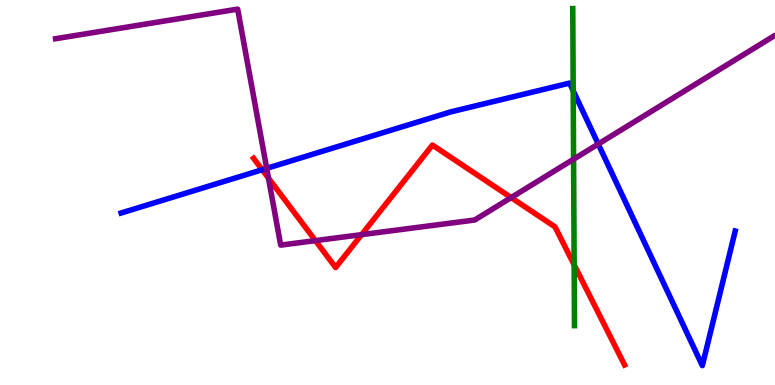[{'lines': ['blue', 'red'], 'intersections': [{'x': 3.38, 'y': 5.59}]}, {'lines': ['green', 'red'], 'intersections': [{'x': 7.41, 'y': 3.12}]}, {'lines': ['purple', 'red'], 'intersections': [{'x': 3.46, 'y': 5.37}, {'x': 4.07, 'y': 3.75}, {'x': 4.67, 'y': 3.91}, {'x': 6.6, 'y': 4.87}]}, {'lines': ['blue', 'green'], 'intersections': [{'x': 7.4, 'y': 7.64}]}, {'lines': ['blue', 'purple'], 'intersections': [{'x': 3.44, 'y': 5.63}, {'x': 7.72, 'y': 6.26}]}, {'lines': ['green', 'purple'], 'intersections': [{'x': 7.4, 'y': 5.86}]}]